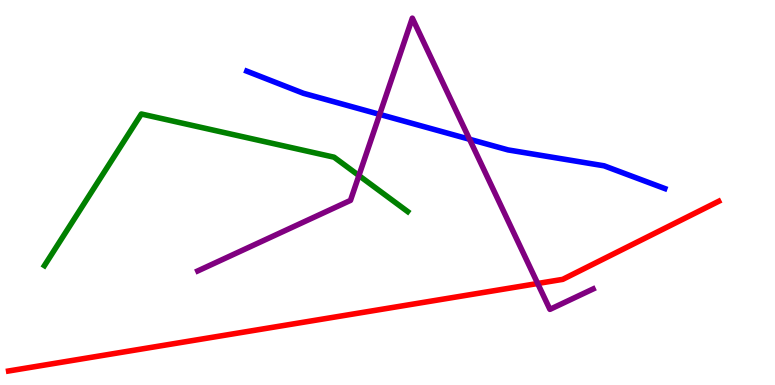[{'lines': ['blue', 'red'], 'intersections': []}, {'lines': ['green', 'red'], 'intersections': []}, {'lines': ['purple', 'red'], 'intersections': [{'x': 6.94, 'y': 2.64}]}, {'lines': ['blue', 'green'], 'intersections': []}, {'lines': ['blue', 'purple'], 'intersections': [{'x': 4.9, 'y': 7.03}, {'x': 6.06, 'y': 6.38}]}, {'lines': ['green', 'purple'], 'intersections': [{'x': 4.63, 'y': 5.44}]}]